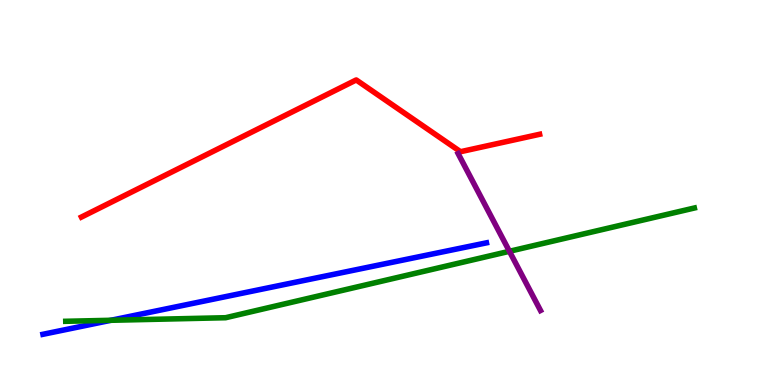[{'lines': ['blue', 'red'], 'intersections': []}, {'lines': ['green', 'red'], 'intersections': []}, {'lines': ['purple', 'red'], 'intersections': []}, {'lines': ['blue', 'green'], 'intersections': [{'x': 1.43, 'y': 1.68}]}, {'lines': ['blue', 'purple'], 'intersections': []}, {'lines': ['green', 'purple'], 'intersections': [{'x': 6.57, 'y': 3.47}]}]